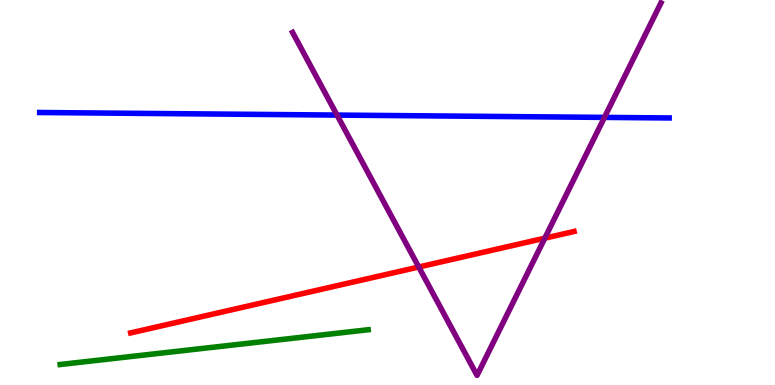[{'lines': ['blue', 'red'], 'intersections': []}, {'lines': ['green', 'red'], 'intersections': []}, {'lines': ['purple', 'red'], 'intersections': [{'x': 5.4, 'y': 3.06}, {'x': 7.03, 'y': 3.81}]}, {'lines': ['blue', 'green'], 'intersections': []}, {'lines': ['blue', 'purple'], 'intersections': [{'x': 4.35, 'y': 7.01}, {'x': 7.8, 'y': 6.95}]}, {'lines': ['green', 'purple'], 'intersections': []}]